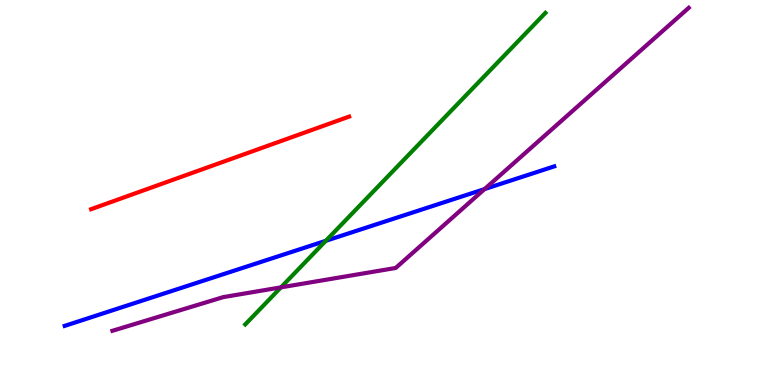[{'lines': ['blue', 'red'], 'intersections': []}, {'lines': ['green', 'red'], 'intersections': []}, {'lines': ['purple', 'red'], 'intersections': []}, {'lines': ['blue', 'green'], 'intersections': [{'x': 4.2, 'y': 3.75}]}, {'lines': ['blue', 'purple'], 'intersections': [{'x': 6.25, 'y': 5.09}]}, {'lines': ['green', 'purple'], 'intersections': [{'x': 3.63, 'y': 2.54}]}]